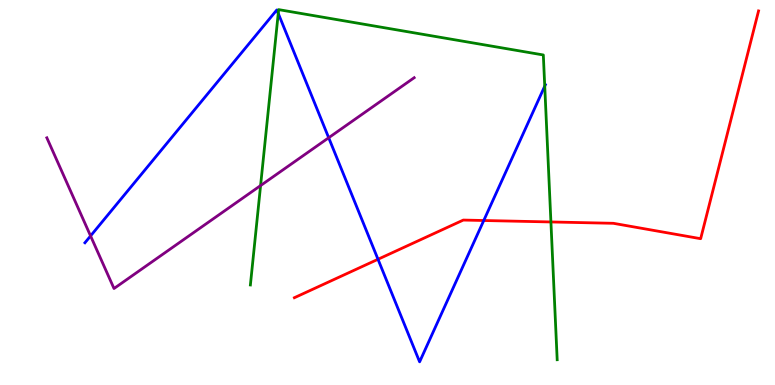[{'lines': ['blue', 'red'], 'intersections': [{'x': 4.88, 'y': 3.27}, {'x': 6.24, 'y': 4.27}]}, {'lines': ['green', 'red'], 'intersections': [{'x': 7.11, 'y': 4.23}]}, {'lines': ['purple', 'red'], 'intersections': []}, {'lines': ['blue', 'green'], 'intersections': [{'x': 3.59, 'y': 9.65}, {'x': 7.03, 'y': 7.76}]}, {'lines': ['blue', 'purple'], 'intersections': [{'x': 1.17, 'y': 3.87}, {'x': 4.24, 'y': 6.42}]}, {'lines': ['green', 'purple'], 'intersections': [{'x': 3.36, 'y': 5.18}]}]